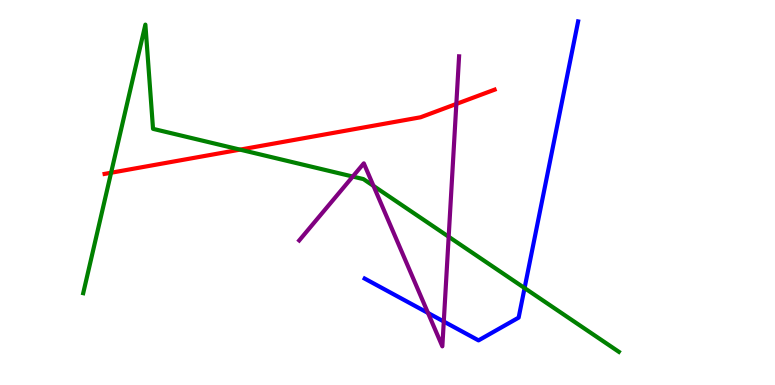[{'lines': ['blue', 'red'], 'intersections': []}, {'lines': ['green', 'red'], 'intersections': [{'x': 1.43, 'y': 5.51}, {'x': 3.1, 'y': 6.11}]}, {'lines': ['purple', 'red'], 'intersections': [{'x': 5.89, 'y': 7.3}]}, {'lines': ['blue', 'green'], 'intersections': [{'x': 6.77, 'y': 2.52}]}, {'lines': ['blue', 'purple'], 'intersections': [{'x': 5.52, 'y': 1.87}, {'x': 5.73, 'y': 1.65}]}, {'lines': ['green', 'purple'], 'intersections': [{'x': 4.55, 'y': 5.41}, {'x': 4.82, 'y': 5.17}, {'x': 5.79, 'y': 3.85}]}]